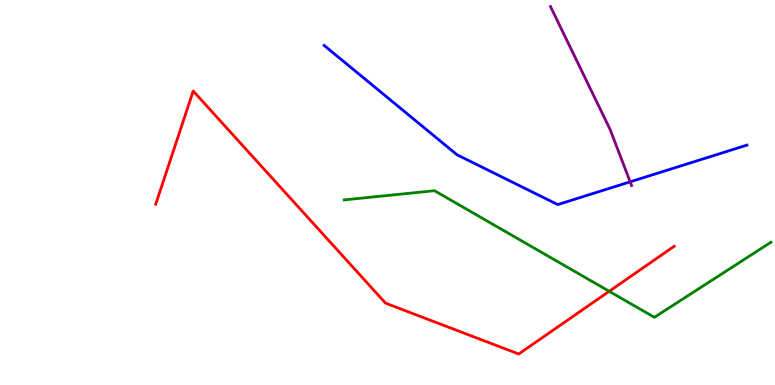[{'lines': ['blue', 'red'], 'intersections': []}, {'lines': ['green', 'red'], 'intersections': [{'x': 7.86, 'y': 2.43}]}, {'lines': ['purple', 'red'], 'intersections': []}, {'lines': ['blue', 'green'], 'intersections': []}, {'lines': ['blue', 'purple'], 'intersections': [{'x': 8.13, 'y': 5.28}]}, {'lines': ['green', 'purple'], 'intersections': []}]